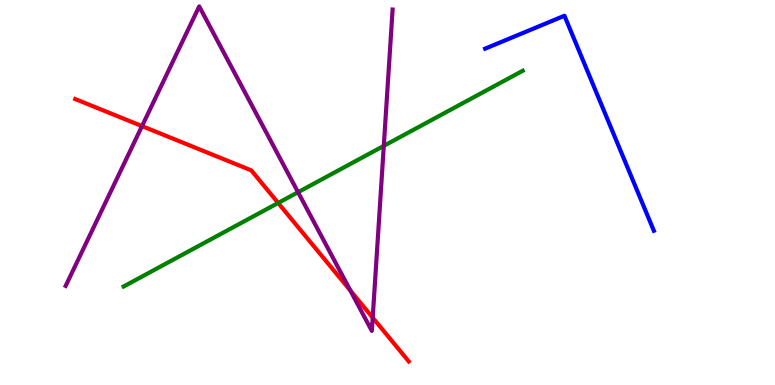[{'lines': ['blue', 'red'], 'intersections': []}, {'lines': ['green', 'red'], 'intersections': [{'x': 3.59, 'y': 4.73}]}, {'lines': ['purple', 'red'], 'intersections': [{'x': 1.83, 'y': 6.72}, {'x': 4.52, 'y': 2.45}, {'x': 4.81, 'y': 1.75}]}, {'lines': ['blue', 'green'], 'intersections': []}, {'lines': ['blue', 'purple'], 'intersections': []}, {'lines': ['green', 'purple'], 'intersections': [{'x': 3.85, 'y': 5.01}, {'x': 4.95, 'y': 6.21}]}]